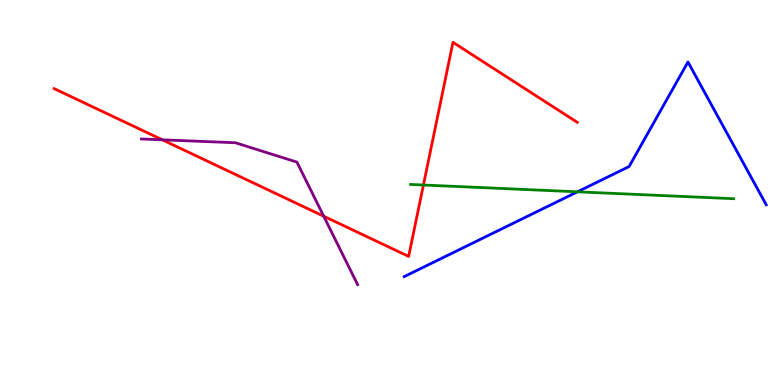[{'lines': ['blue', 'red'], 'intersections': []}, {'lines': ['green', 'red'], 'intersections': [{'x': 5.46, 'y': 5.19}]}, {'lines': ['purple', 'red'], 'intersections': [{'x': 2.09, 'y': 6.37}, {'x': 4.18, 'y': 4.38}]}, {'lines': ['blue', 'green'], 'intersections': [{'x': 7.45, 'y': 5.02}]}, {'lines': ['blue', 'purple'], 'intersections': []}, {'lines': ['green', 'purple'], 'intersections': []}]